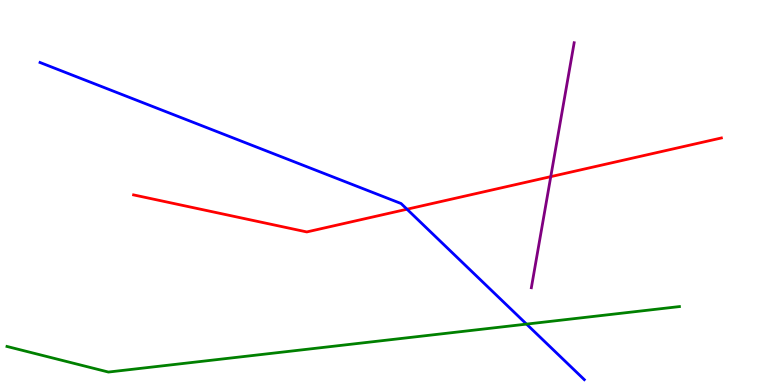[{'lines': ['blue', 'red'], 'intersections': [{'x': 5.25, 'y': 4.57}]}, {'lines': ['green', 'red'], 'intersections': []}, {'lines': ['purple', 'red'], 'intersections': [{'x': 7.11, 'y': 5.41}]}, {'lines': ['blue', 'green'], 'intersections': [{'x': 6.79, 'y': 1.58}]}, {'lines': ['blue', 'purple'], 'intersections': []}, {'lines': ['green', 'purple'], 'intersections': []}]